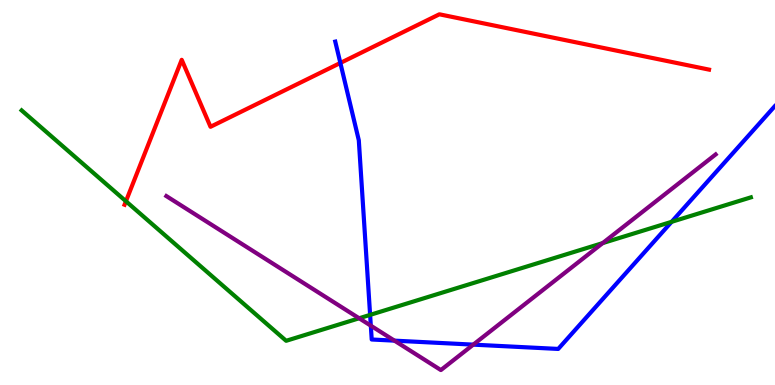[{'lines': ['blue', 'red'], 'intersections': [{'x': 4.39, 'y': 8.36}]}, {'lines': ['green', 'red'], 'intersections': [{'x': 1.63, 'y': 4.77}]}, {'lines': ['purple', 'red'], 'intersections': []}, {'lines': ['blue', 'green'], 'intersections': [{'x': 4.78, 'y': 1.82}, {'x': 8.67, 'y': 4.24}]}, {'lines': ['blue', 'purple'], 'intersections': [{'x': 4.78, 'y': 1.54}, {'x': 5.09, 'y': 1.15}, {'x': 6.11, 'y': 1.05}]}, {'lines': ['green', 'purple'], 'intersections': [{'x': 4.63, 'y': 1.73}, {'x': 7.78, 'y': 3.69}]}]